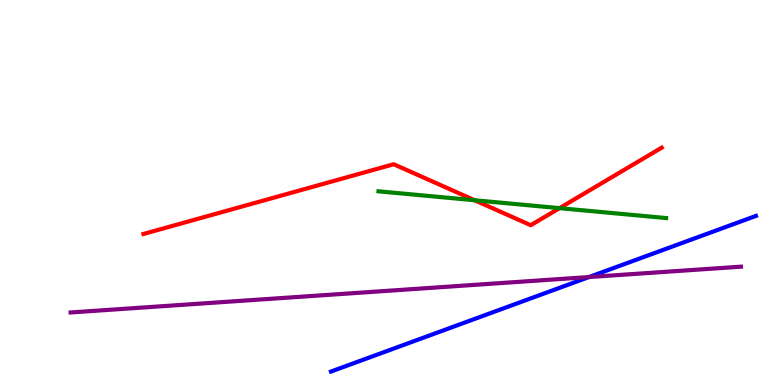[{'lines': ['blue', 'red'], 'intersections': []}, {'lines': ['green', 'red'], 'intersections': [{'x': 6.12, 'y': 4.8}, {'x': 7.22, 'y': 4.59}]}, {'lines': ['purple', 'red'], 'intersections': []}, {'lines': ['blue', 'green'], 'intersections': []}, {'lines': ['blue', 'purple'], 'intersections': [{'x': 7.6, 'y': 2.8}]}, {'lines': ['green', 'purple'], 'intersections': []}]